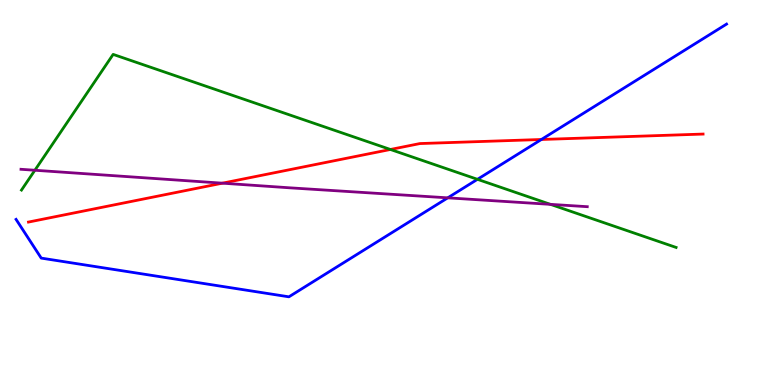[{'lines': ['blue', 'red'], 'intersections': [{'x': 6.99, 'y': 6.38}]}, {'lines': ['green', 'red'], 'intersections': [{'x': 5.04, 'y': 6.12}]}, {'lines': ['purple', 'red'], 'intersections': [{'x': 2.87, 'y': 5.24}]}, {'lines': ['blue', 'green'], 'intersections': [{'x': 6.16, 'y': 5.34}]}, {'lines': ['blue', 'purple'], 'intersections': [{'x': 5.78, 'y': 4.86}]}, {'lines': ['green', 'purple'], 'intersections': [{'x': 0.45, 'y': 5.58}, {'x': 7.1, 'y': 4.69}]}]